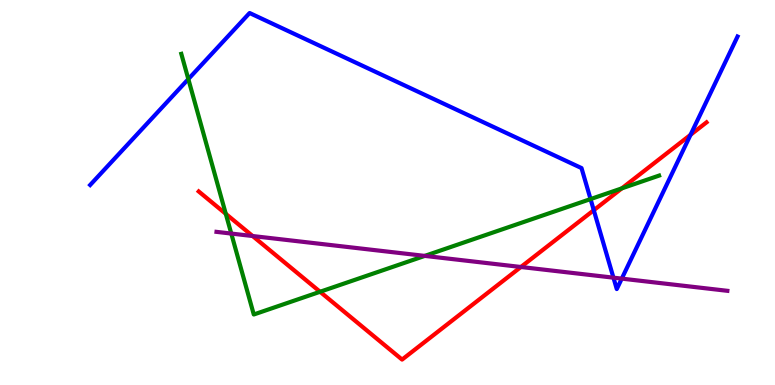[{'lines': ['blue', 'red'], 'intersections': [{'x': 7.66, 'y': 4.54}, {'x': 8.91, 'y': 6.5}]}, {'lines': ['green', 'red'], 'intersections': [{'x': 2.91, 'y': 4.45}, {'x': 4.13, 'y': 2.42}, {'x': 8.02, 'y': 5.11}]}, {'lines': ['purple', 'red'], 'intersections': [{'x': 3.26, 'y': 3.87}, {'x': 6.72, 'y': 3.07}]}, {'lines': ['blue', 'green'], 'intersections': [{'x': 2.43, 'y': 7.95}, {'x': 7.62, 'y': 4.83}]}, {'lines': ['blue', 'purple'], 'intersections': [{'x': 7.92, 'y': 2.79}, {'x': 8.02, 'y': 2.76}]}, {'lines': ['green', 'purple'], 'intersections': [{'x': 2.98, 'y': 3.93}, {'x': 5.48, 'y': 3.35}]}]